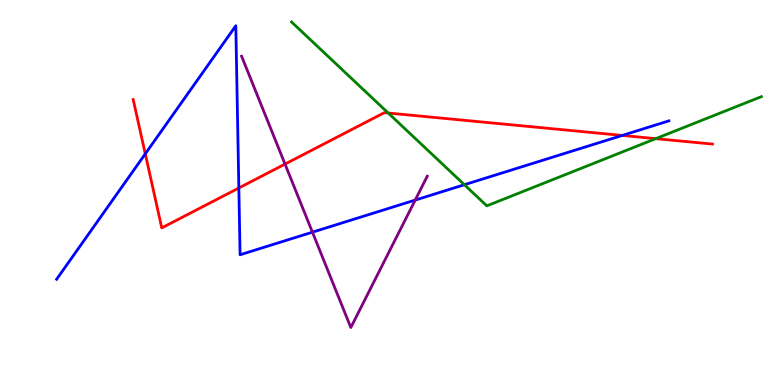[{'lines': ['blue', 'red'], 'intersections': [{'x': 1.87, 'y': 6.0}, {'x': 3.08, 'y': 5.12}, {'x': 8.03, 'y': 6.48}]}, {'lines': ['green', 'red'], 'intersections': [{'x': 5.01, 'y': 7.06}, {'x': 8.46, 'y': 6.4}]}, {'lines': ['purple', 'red'], 'intersections': [{'x': 3.68, 'y': 5.74}]}, {'lines': ['blue', 'green'], 'intersections': [{'x': 5.99, 'y': 5.2}]}, {'lines': ['blue', 'purple'], 'intersections': [{'x': 4.03, 'y': 3.97}, {'x': 5.36, 'y': 4.8}]}, {'lines': ['green', 'purple'], 'intersections': []}]